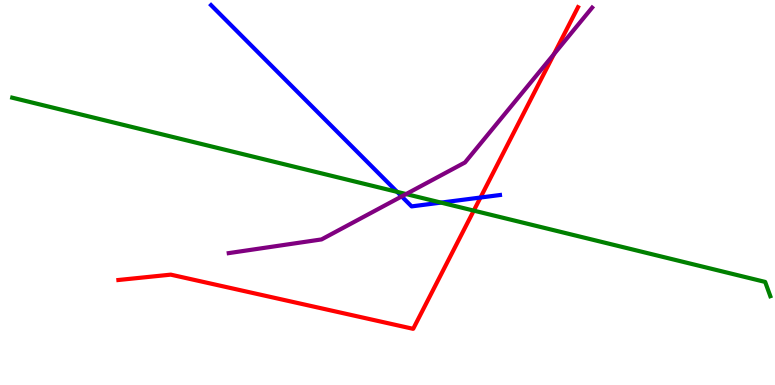[{'lines': ['blue', 'red'], 'intersections': [{'x': 6.2, 'y': 4.87}]}, {'lines': ['green', 'red'], 'intersections': [{'x': 6.11, 'y': 4.53}]}, {'lines': ['purple', 'red'], 'intersections': [{'x': 7.15, 'y': 8.59}]}, {'lines': ['blue', 'green'], 'intersections': [{'x': 5.12, 'y': 5.02}, {'x': 5.69, 'y': 4.74}]}, {'lines': ['blue', 'purple'], 'intersections': [{'x': 5.18, 'y': 4.9}]}, {'lines': ['green', 'purple'], 'intersections': [{'x': 5.24, 'y': 4.96}]}]